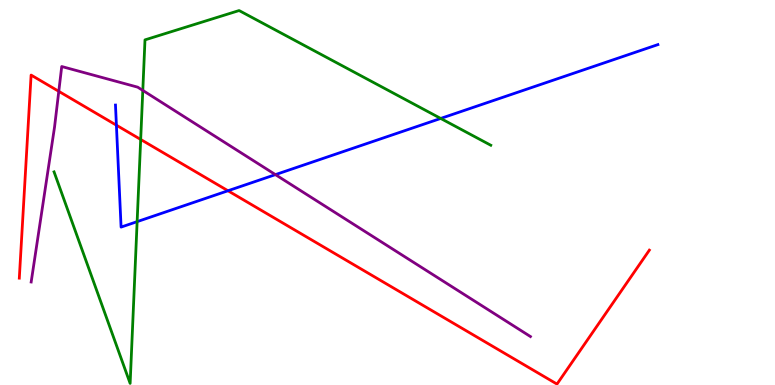[{'lines': ['blue', 'red'], 'intersections': [{'x': 1.5, 'y': 6.75}, {'x': 2.94, 'y': 5.05}]}, {'lines': ['green', 'red'], 'intersections': [{'x': 1.82, 'y': 6.38}]}, {'lines': ['purple', 'red'], 'intersections': [{'x': 0.758, 'y': 7.63}]}, {'lines': ['blue', 'green'], 'intersections': [{'x': 1.77, 'y': 4.24}, {'x': 5.69, 'y': 6.92}]}, {'lines': ['blue', 'purple'], 'intersections': [{'x': 3.55, 'y': 5.46}]}, {'lines': ['green', 'purple'], 'intersections': [{'x': 1.84, 'y': 7.65}]}]